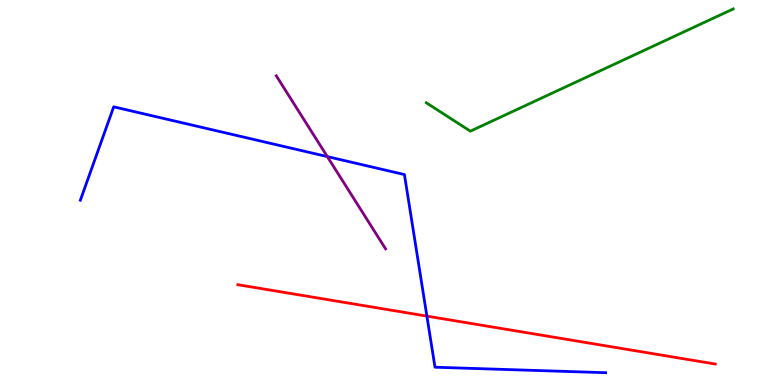[{'lines': ['blue', 'red'], 'intersections': [{'x': 5.51, 'y': 1.79}]}, {'lines': ['green', 'red'], 'intersections': []}, {'lines': ['purple', 'red'], 'intersections': []}, {'lines': ['blue', 'green'], 'intersections': []}, {'lines': ['blue', 'purple'], 'intersections': [{'x': 4.22, 'y': 5.93}]}, {'lines': ['green', 'purple'], 'intersections': []}]